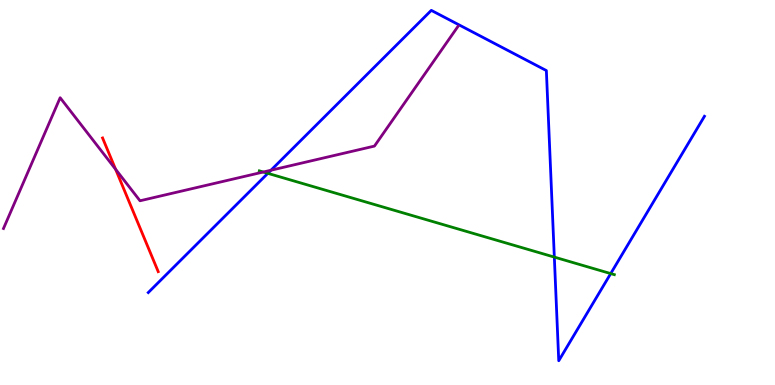[{'lines': ['blue', 'red'], 'intersections': []}, {'lines': ['green', 'red'], 'intersections': []}, {'lines': ['purple', 'red'], 'intersections': [{'x': 1.49, 'y': 5.6}]}, {'lines': ['blue', 'green'], 'intersections': [{'x': 3.46, 'y': 5.5}, {'x': 7.15, 'y': 3.32}, {'x': 7.88, 'y': 2.89}]}, {'lines': ['blue', 'purple'], 'intersections': [{'x': 3.5, 'y': 5.58}]}, {'lines': ['green', 'purple'], 'intersections': [{'x': 3.4, 'y': 5.53}]}]